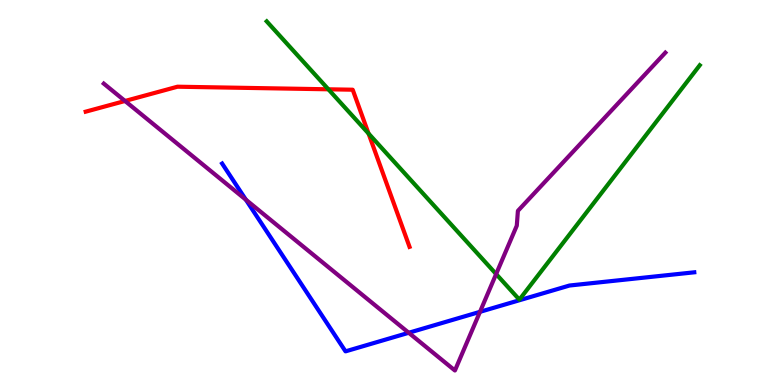[{'lines': ['blue', 'red'], 'intersections': []}, {'lines': ['green', 'red'], 'intersections': [{'x': 4.24, 'y': 7.68}, {'x': 4.76, 'y': 6.53}]}, {'lines': ['purple', 'red'], 'intersections': [{'x': 1.61, 'y': 7.38}]}, {'lines': ['blue', 'green'], 'intersections': []}, {'lines': ['blue', 'purple'], 'intersections': [{'x': 3.17, 'y': 4.81}, {'x': 5.27, 'y': 1.36}, {'x': 6.19, 'y': 1.9}]}, {'lines': ['green', 'purple'], 'intersections': [{'x': 6.4, 'y': 2.88}]}]